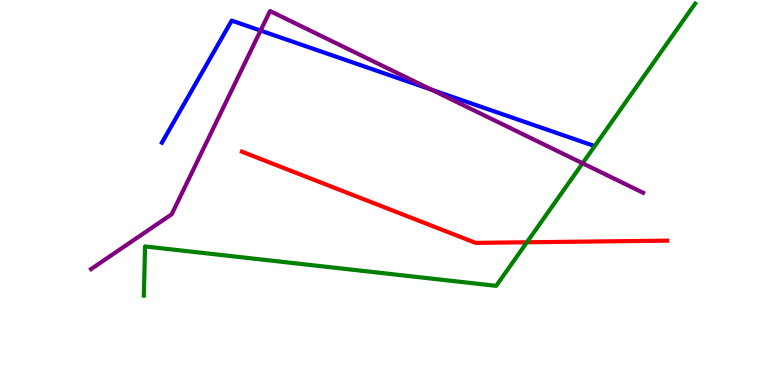[{'lines': ['blue', 'red'], 'intersections': []}, {'lines': ['green', 'red'], 'intersections': [{'x': 6.8, 'y': 3.71}]}, {'lines': ['purple', 'red'], 'intersections': []}, {'lines': ['blue', 'green'], 'intersections': []}, {'lines': ['blue', 'purple'], 'intersections': [{'x': 3.36, 'y': 9.21}, {'x': 5.57, 'y': 7.67}]}, {'lines': ['green', 'purple'], 'intersections': [{'x': 7.52, 'y': 5.76}]}]